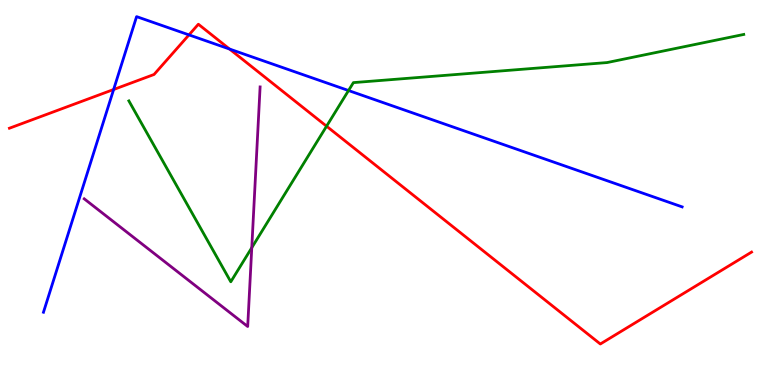[{'lines': ['blue', 'red'], 'intersections': [{'x': 1.47, 'y': 7.68}, {'x': 2.44, 'y': 9.09}, {'x': 2.96, 'y': 8.73}]}, {'lines': ['green', 'red'], 'intersections': [{'x': 4.21, 'y': 6.72}]}, {'lines': ['purple', 'red'], 'intersections': []}, {'lines': ['blue', 'green'], 'intersections': [{'x': 4.5, 'y': 7.65}]}, {'lines': ['blue', 'purple'], 'intersections': []}, {'lines': ['green', 'purple'], 'intersections': [{'x': 3.25, 'y': 3.57}]}]